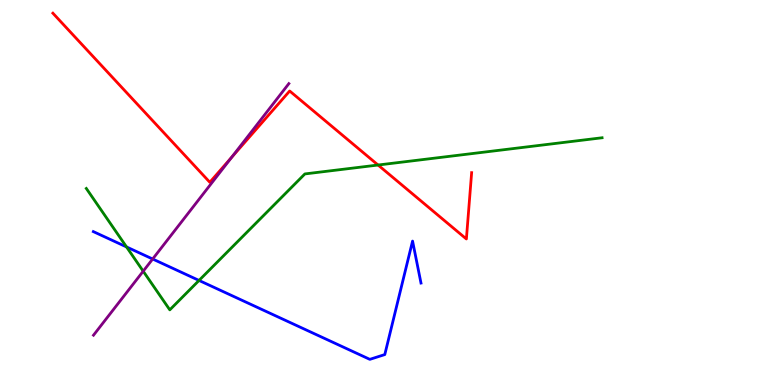[{'lines': ['blue', 'red'], 'intersections': []}, {'lines': ['green', 'red'], 'intersections': [{'x': 4.88, 'y': 5.71}]}, {'lines': ['purple', 'red'], 'intersections': [{'x': 2.99, 'y': 5.91}]}, {'lines': ['blue', 'green'], 'intersections': [{'x': 1.63, 'y': 3.59}, {'x': 2.57, 'y': 2.72}]}, {'lines': ['blue', 'purple'], 'intersections': [{'x': 1.97, 'y': 3.27}]}, {'lines': ['green', 'purple'], 'intersections': [{'x': 1.85, 'y': 2.96}]}]